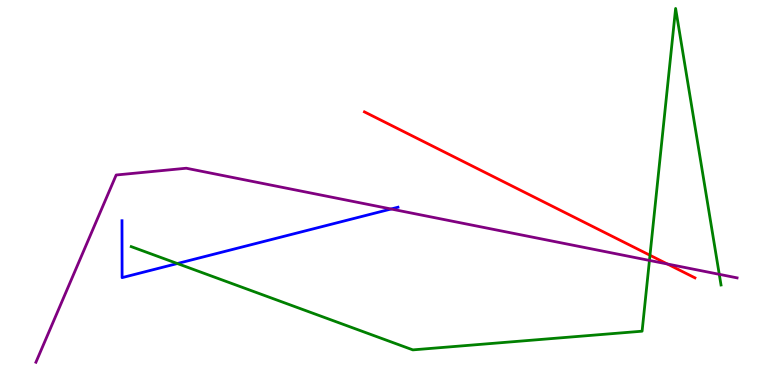[{'lines': ['blue', 'red'], 'intersections': []}, {'lines': ['green', 'red'], 'intersections': [{'x': 8.39, 'y': 3.37}]}, {'lines': ['purple', 'red'], 'intersections': [{'x': 8.61, 'y': 3.14}]}, {'lines': ['blue', 'green'], 'intersections': [{'x': 2.29, 'y': 3.16}]}, {'lines': ['blue', 'purple'], 'intersections': [{'x': 5.05, 'y': 4.57}]}, {'lines': ['green', 'purple'], 'intersections': [{'x': 8.38, 'y': 3.24}, {'x': 9.28, 'y': 2.87}]}]